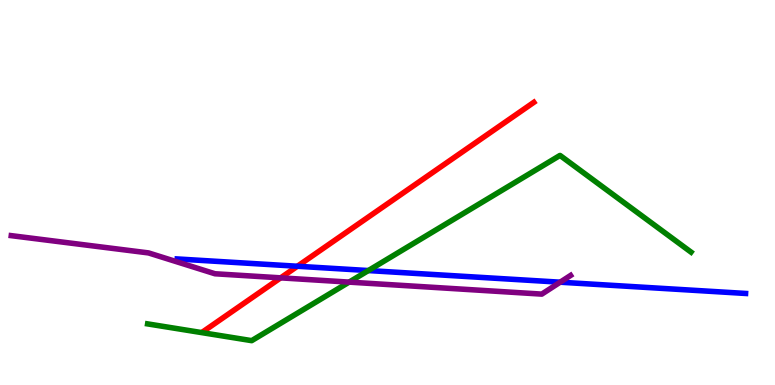[{'lines': ['blue', 'red'], 'intersections': [{'x': 3.84, 'y': 3.08}]}, {'lines': ['green', 'red'], 'intersections': []}, {'lines': ['purple', 'red'], 'intersections': [{'x': 3.62, 'y': 2.78}]}, {'lines': ['blue', 'green'], 'intersections': [{'x': 4.75, 'y': 2.97}]}, {'lines': ['blue', 'purple'], 'intersections': [{'x': 7.23, 'y': 2.67}]}, {'lines': ['green', 'purple'], 'intersections': [{'x': 4.5, 'y': 2.67}]}]